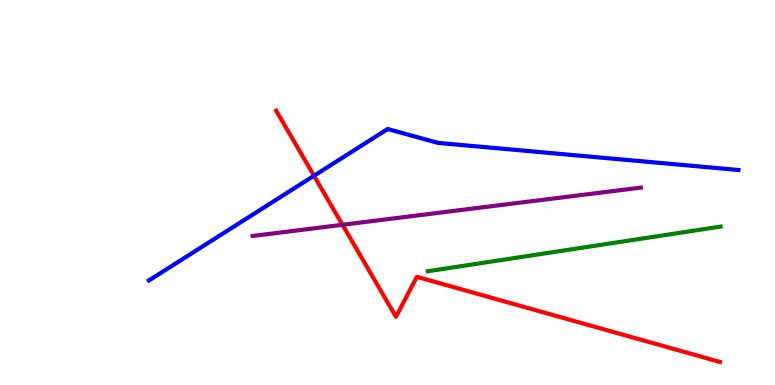[{'lines': ['blue', 'red'], 'intersections': [{'x': 4.05, 'y': 5.43}]}, {'lines': ['green', 'red'], 'intersections': []}, {'lines': ['purple', 'red'], 'intersections': [{'x': 4.42, 'y': 4.16}]}, {'lines': ['blue', 'green'], 'intersections': []}, {'lines': ['blue', 'purple'], 'intersections': []}, {'lines': ['green', 'purple'], 'intersections': []}]